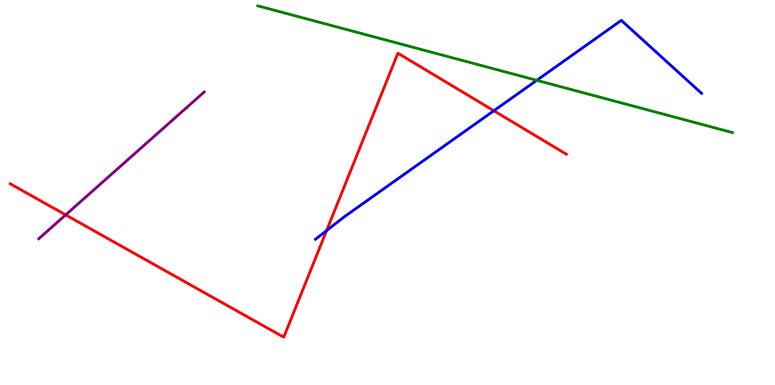[{'lines': ['blue', 'red'], 'intersections': [{'x': 4.21, 'y': 4.01}, {'x': 6.37, 'y': 7.12}]}, {'lines': ['green', 'red'], 'intersections': []}, {'lines': ['purple', 'red'], 'intersections': [{'x': 0.847, 'y': 4.42}]}, {'lines': ['blue', 'green'], 'intersections': [{'x': 6.93, 'y': 7.91}]}, {'lines': ['blue', 'purple'], 'intersections': []}, {'lines': ['green', 'purple'], 'intersections': []}]